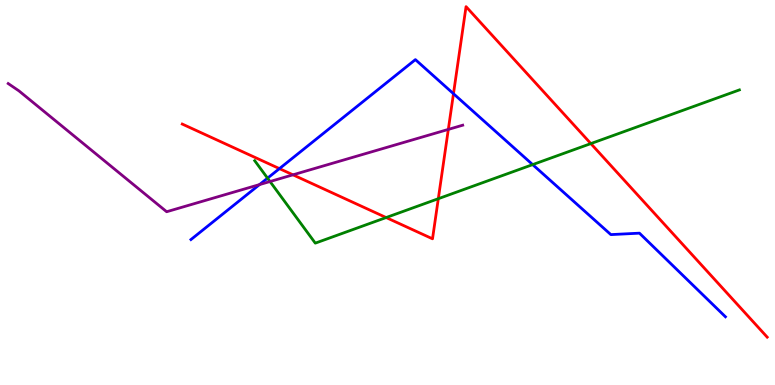[{'lines': ['blue', 'red'], 'intersections': [{'x': 3.61, 'y': 5.62}, {'x': 5.85, 'y': 7.57}]}, {'lines': ['green', 'red'], 'intersections': [{'x': 4.98, 'y': 4.35}, {'x': 5.66, 'y': 4.84}, {'x': 7.62, 'y': 6.27}]}, {'lines': ['purple', 'red'], 'intersections': [{'x': 3.78, 'y': 5.46}, {'x': 5.78, 'y': 6.64}]}, {'lines': ['blue', 'green'], 'intersections': [{'x': 3.45, 'y': 5.37}, {'x': 6.87, 'y': 5.72}]}, {'lines': ['blue', 'purple'], 'intersections': [{'x': 3.35, 'y': 5.21}]}, {'lines': ['green', 'purple'], 'intersections': [{'x': 3.48, 'y': 5.29}]}]